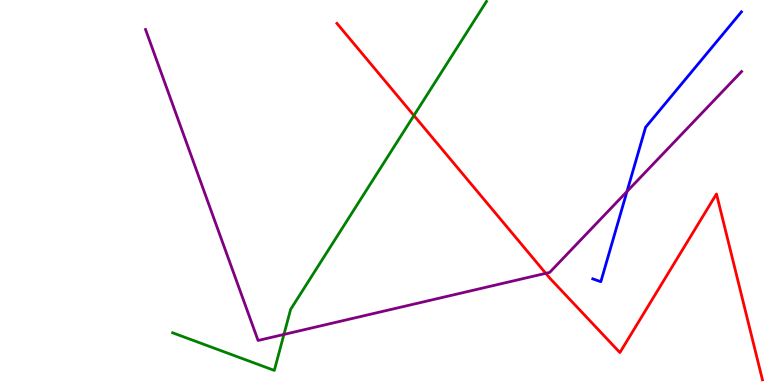[{'lines': ['blue', 'red'], 'intersections': []}, {'lines': ['green', 'red'], 'intersections': [{'x': 5.34, 'y': 7.0}]}, {'lines': ['purple', 'red'], 'intersections': [{'x': 7.04, 'y': 2.9}]}, {'lines': ['blue', 'green'], 'intersections': []}, {'lines': ['blue', 'purple'], 'intersections': [{'x': 8.09, 'y': 5.03}]}, {'lines': ['green', 'purple'], 'intersections': [{'x': 3.66, 'y': 1.31}]}]